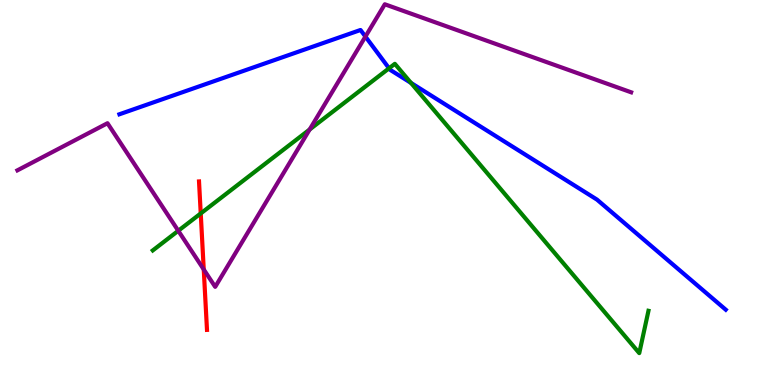[{'lines': ['blue', 'red'], 'intersections': []}, {'lines': ['green', 'red'], 'intersections': [{'x': 2.59, 'y': 4.46}]}, {'lines': ['purple', 'red'], 'intersections': [{'x': 2.63, 'y': 3.0}]}, {'lines': ['blue', 'green'], 'intersections': [{'x': 5.02, 'y': 8.23}, {'x': 5.3, 'y': 7.85}]}, {'lines': ['blue', 'purple'], 'intersections': [{'x': 4.72, 'y': 9.05}]}, {'lines': ['green', 'purple'], 'intersections': [{'x': 2.3, 'y': 4.01}, {'x': 4.0, 'y': 6.64}]}]